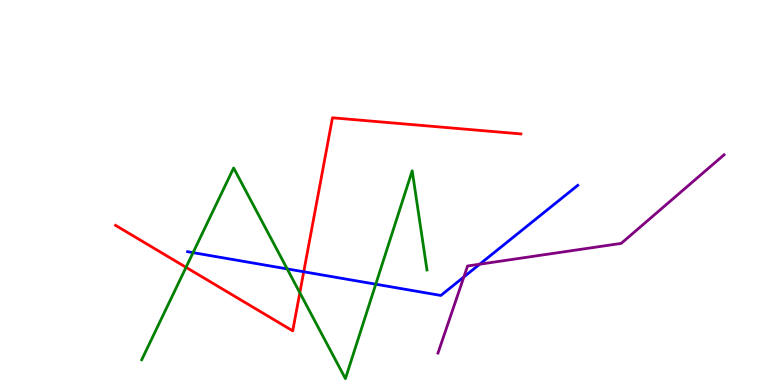[{'lines': ['blue', 'red'], 'intersections': [{'x': 3.92, 'y': 2.94}]}, {'lines': ['green', 'red'], 'intersections': [{'x': 2.4, 'y': 3.06}, {'x': 3.87, 'y': 2.4}]}, {'lines': ['purple', 'red'], 'intersections': []}, {'lines': ['blue', 'green'], 'intersections': [{'x': 2.49, 'y': 3.44}, {'x': 3.71, 'y': 3.02}, {'x': 4.85, 'y': 2.62}]}, {'lines': ['blue', 'purple'], 'intersections': [{'x': 5.99, 'y': 2.81}, {'x': 6.19, 'y': 3.14}]}, {'lines': ['green', 'purple'], 'intersections': []}]